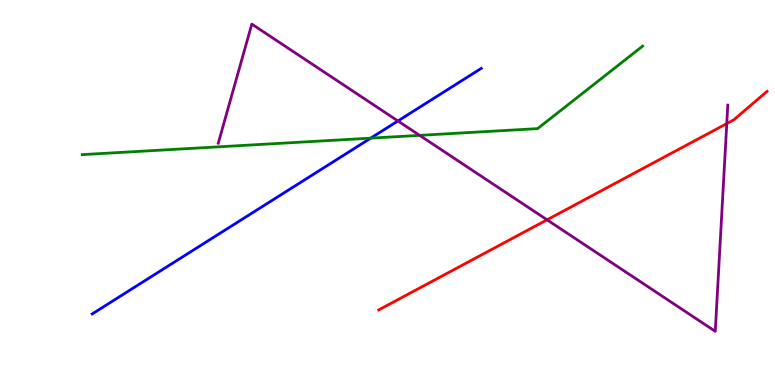[{'lines': ['blue', 'red'], 'intersections': []}, {'lines': ['green', 'red'], 'intersections': []}, {'lines': ['purple', 'red'], 'intersections': [{'x': 7.06, 'y': 4.29}, {'x': 9.38, 'y': 6.79}]}, {'lines': ['blue', 'green'], 'intersections': [{'x': 4.78, 'y': 6.41}]}, {'lines': ['blue', 'purple'], 'intersections': [{'x': 5.13, 'y': 6.86}]}, {'lines': ['green', 'purple'], 'intersections': [{'x': 5.41, 'y': 6.48}]}]